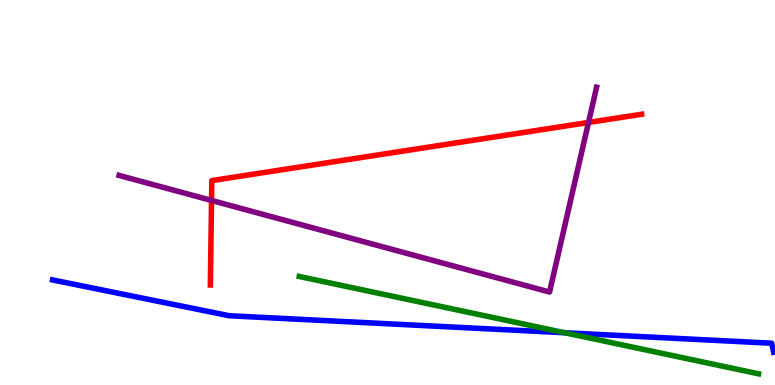[{'lines': ['blue', 'red'], 'intersections': []}, {'lines': ['green', 'red'], 'intersections': []}, {'lines': ['purple', 'red'], 'intersections': [{'x': 2.73, 'y': 4.79}, {'x': 7.59, 'y': 6.82}]}, {'lines': ['blue', 'green'], 'intersections': [{'x': 7.29, 'y': 1.36}]}, {'lines': ['blue', 'purple'], 'intersections': []}, {'lines': ['green', 'purple'], 'intersections': []}]